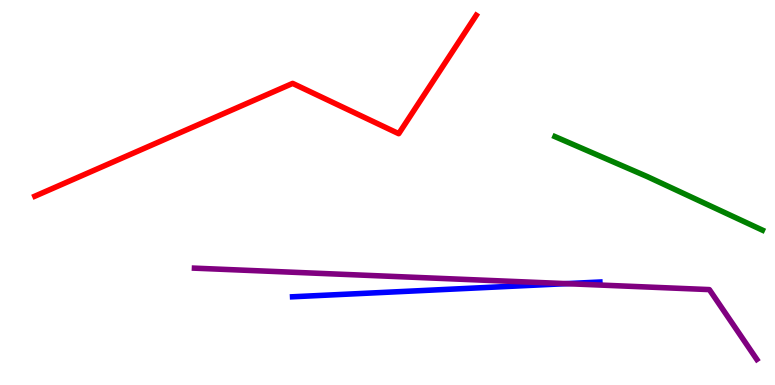[{'lines': ['blue', 'red'], 'intersections': []}, {'lines': ['green', 'red'], 'intersections': []}, {'lines': ['purple', 'red'], 'intersections': []}, {'lines': ['blue', 'green'], 'intersections': []}, {'lines': ['blue', 'purple'], 'intersections': [{'x': 7.31, 'y': 2.63}]}, {'lines': ['green', 'purple'], 'intersections': []}]